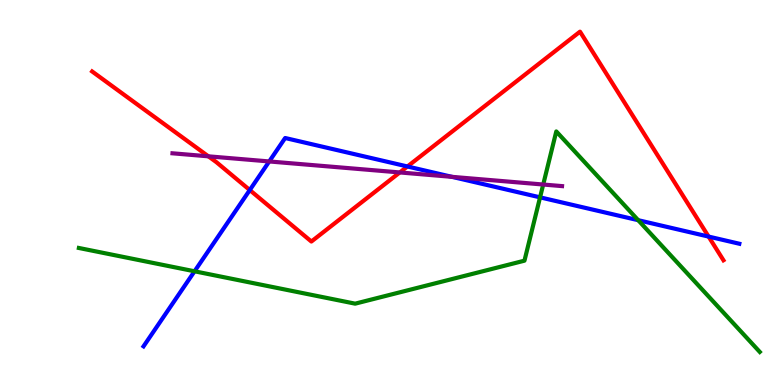[{'lines': ['blue', 'red'], 'intersections': [{'x': 3.22, 'y': 5.06}, {'x': 5.26, 'y': 5.68}, {'x': 9.14, 'y': 3.86}]}, {'lines': ['green', 'red'], 'intersections': []}, {'lines': ['purple', 'red'], 'intersections': [{'x': 2.69, 'y': 5.94}, {'x': 5.16, 'y': 5.52}]}, {'lines': ['blue', 'green'], 'intersections': [{'x': 2.51, 'y': 2.95}, {'x': 6.97, 'y': 4.87}, {'x': 8.23, 'y': 4.28}]}, {'lines': ['blue', 'purple'], 'intersections': [{'x': 3.47, 'y': 5.81}, {'x': 5.83, 'y': 5.41}]}, {'lines': ['green', 'purple'], 'intersections': [{'x': 7.01, 'y': 5.21}]}]